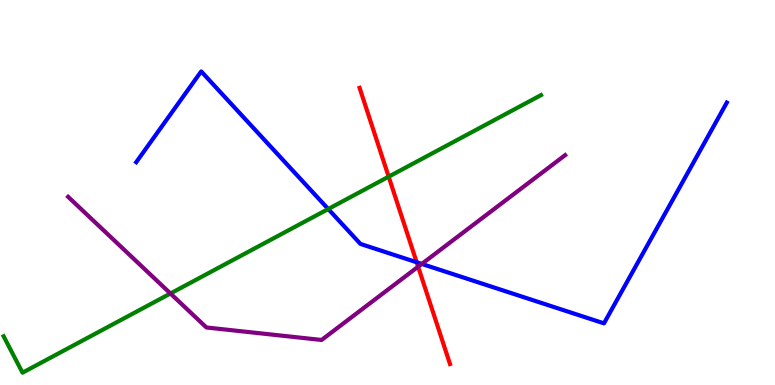[{'lines': ['blue', 'red'], 'intersections': [{'x': 5.38, 'y': 3.19}]}, {'lines': ['green', 'red'], 'intersections': [{'x': 5.02, 'y': 5.41}]}, {'lines': ['purple', 'red'], 'intersections': [{'x': 5.4, 'y': 3.07}]}, {'lines': ['blue', 'green'], 'intersections': [{'x': 4.24, 'y': 4.57}]}, {'lines': ['blue', 'purple'], 'intersections': [{'x': 5.44, 'y': 3.14}]}, {'lines': ['green', 'purple'], 'intersections': [{'x': 2.2, 'y': 2.38}]}]